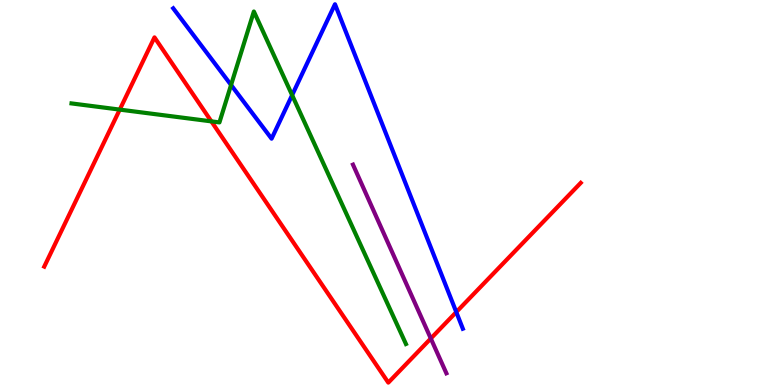[{'lines': ['blue', 'red'], 'intersections': [{'x': 5.89, 'y': 1.89}]}, {'lines': ['green', 'red'], 'intersections': [{'x': 1.55, 'y': 7.15}, {'x': 2.73, 'y': 6.85}]}, {'lines': ['purple', 'red'], 'intersections': [{'x': 5.56, 'y': 1.21}]}, {'lines': ['blue', 'green'], 'intersections': [{'x': 2.98, 'y': 7.79}, {'x': 3.77, 'y': 7.53}]}, {'lines': ['blue', 'purple'], 'intersections': []}, {'lines': ['green', 'purple'], 'intersections': []}]